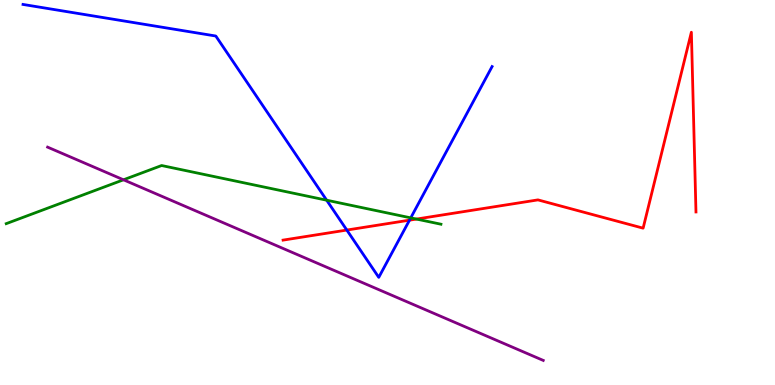[{'lines': ['blue', 'red'], 'intersections': [{'x': 4.48, 'y': 4.02}, {'x': 5.28, 'y': 4.28}]}, {'lines': ['green', 'red'], 'intersections': [{'x': 5.37, 'y': 4.31}]}, {'lines': ['purple', 'red'], 'intersections': []}, {'lines': ['blue', 'green'], 'intersections': [{'x': 4.21, 'y': 4.8}, {'x': 5.3, 'y': 4.34}]}, {'lines': ['blue', 'purple'], 'intersections': []}, {'lines': ['green', 'purple'], 'intersections': [{'x': 1.59, 'y': 5.33}]}]